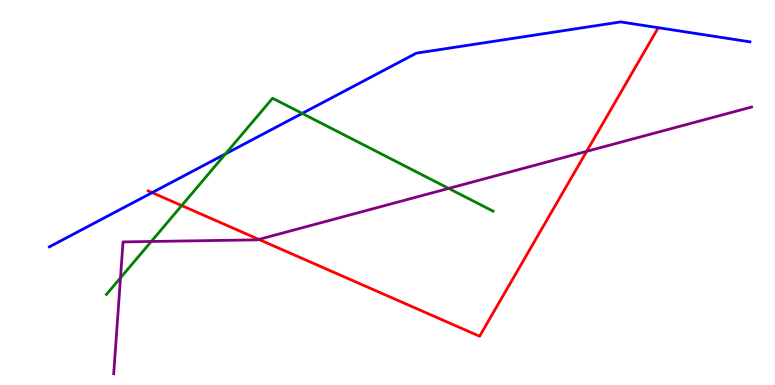[{'lines': ['blue', 'red'], 'intersections': [{'x': 1.96, 'y': 5.0}]}, {'lines': ['green', 'red'], 'intersections': [{'x': 2.34, 'y': 4.66}]}, {'lines': ['purple', 'red'], 'intersections': [{'x': 3.34, 'y': 3.78}, {'x': 7.57, 'y': 6.07}]}, {'lines': ['blue', 'green'], 'intersections': [{'x': 2.91, 'y': 6.0}, {'x': 3.9, 'y': 7.05}]}, {'lines': ['blue', 'purple'], 'intersections': []}, {'lines': ['green', 'purple'], 'intersections': [{'x': 1.55, 'y': 2.78}, {'x': 1.95, 'y': 3.73}, {'x': 5.79, 'y': 5.11}]}]